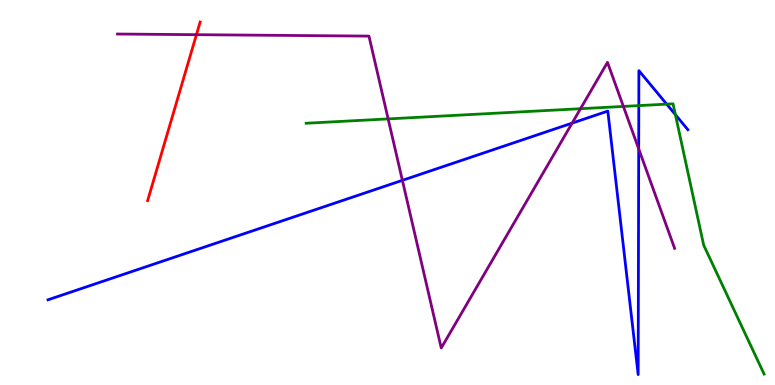[{'lines': ['blue', 'red'], 'intersections': []}, {'lines': ['green', 'red'], 'intersections': []}, {'lines': ['purple', 'red'], 'intersections': [{'x': 2.53, 'y': 9.1}]}, {'lines': ['blue', 'green'], 'intersections': [{'x': 8.24, 'y': 7.26}, {'x': 8.6, 'y': 7.3}, {'x': 8.71, 'y': 7.02}]}, {'lines': ['blue', 'purple'], 'intersections': [{'x': 5.19, 'y': 5.32}, {'x': 7.38, 'y': 6.8}, {'x': 8.24, 'y': 6.13}]}, {'lines': ['green', 'purple'], 'intersections': [{'x': 5.01, 'y': 6.91}, {'x': 7.49, 'y': 7.18}, {'x': 8.04, 'y': 7.24}]}]